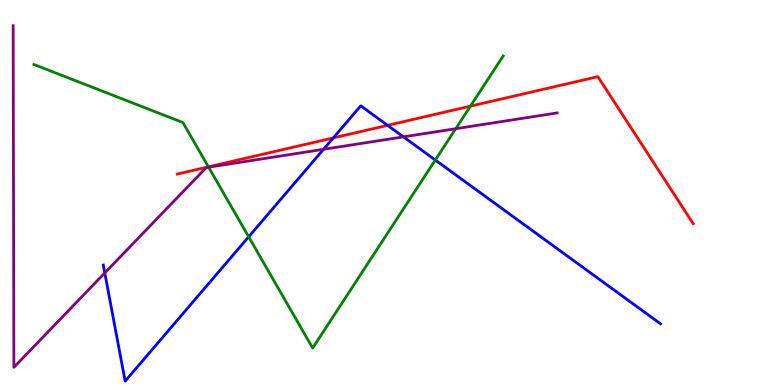[{'lines': ['blue', 'red'], 'intersections': [{'x': 4.3, 'y': 6.42}, {'x': 5.0, 'y': 6.74}]}, {'lines': ['green', 'red'], 'intersections': [{'x': 2.69, 'y': 5.67}, {'x': 6.07, 'y': 7.24}]}, {'lines': ['purple', 'red'], 'intersections': []}, {'lines': ['blue', 'green'], 'intersections': [{'x': 3.21, 'y': 3.85}, {'x': 5.62, 'y': 5.84}]}, {'lines': ['blue', 'purple'], 'intersections': [{'x': 1.35, 'y': 2.91}, {'x': 4.17, 'y': 6.12}, {'x': 5.21, 'y': 6.45}]}, {'lines': ['green', 'purple'], 'intersections': [{'x': 2.69, 'y': 5.66}, {'x': 5.88, 'y': 6.66}]}]